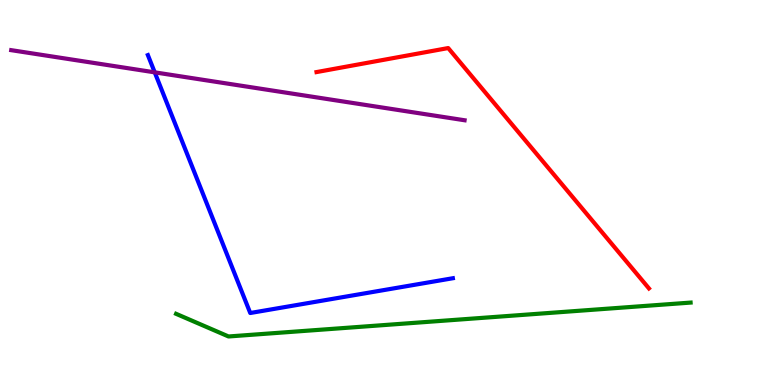[{'lines': ['blue', 'red'], 'intersections': []}, {'lines': ['green', 'red'], 'intersections': []}, {'lines': ['purple', 'red'], 'intersections': []}, {'lines': ['blue', 'green'], 'intersections': []}, {'lines': ['blue', 'purple'], 'intersections': [{'x': 2.0, 'y': 8.12}]}, {'lines': ['green', 'purple'], 'intersections': []}]